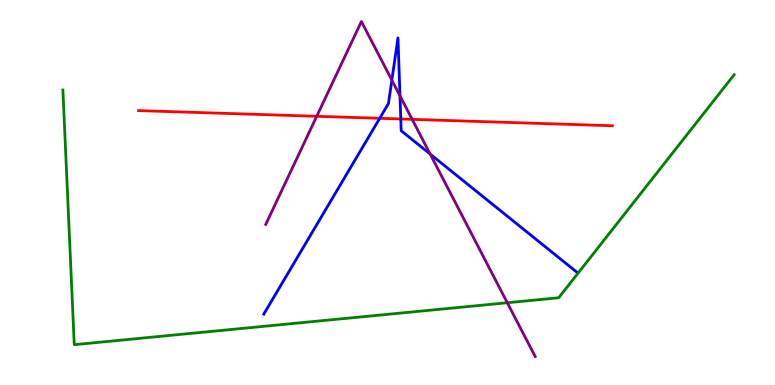[{'lines': ['blue', 'red'], 'intersections': [{'x': 4.9, 'y': 6.93}, {'x': 5.17, 'y': 6.91}]}, {'lines': ['green', 'red'], 'intersections': []}, {'lines': ['purple', 'red'], 'intersections': [{'x': 4.09, 'y': 6.98}, {'x': 5.32, 'y': 6.9}]}, {'lines': ['blue', 'green'], 'intersections': []}, {'lines': ['blue', 'purple'], 'intersections': [{'x': 5.06, 'y': 7.92}, {'x': 5.16, 'y': 7.51}, {'x': 5.55, 'y': 6.0}]}, {'lines': ['green', 'purple'], 'intersections': [{'x': 6.55, 'y': 2.14}]}]